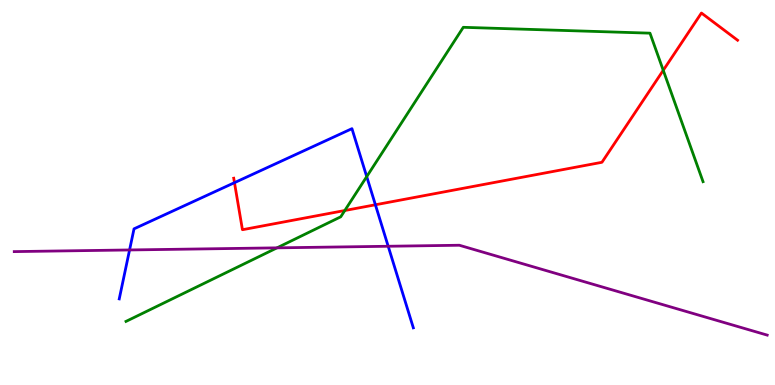[{'lines': ['blue', 'red'], 'intersections': [{'x': 3.03, 'y': 5.26}, {'x': 4.84, 'y': 4.68}]}, {'lines': ['green', 'red'], 'intersections': [{'x': 4.45, 'y': 4.53}, {'x': 8.56, 'y': 8.17}]}, {'lines': ['purple', 'red'], 'intersections': []}, {'lines': ['blue', 'green'], 'intersections': [{'x': 4.73, 'y': 5.41}]}, {'lines': ['blue', 'purple'], 'intersections': [{'x': 1.67, 'y': 3.51}, {'x': 5.01, 'y': 3.6}]}, {'lines': ['green', 'purple'], 'intersections': [{'x': 3.57, 'y': 3.56}]}]